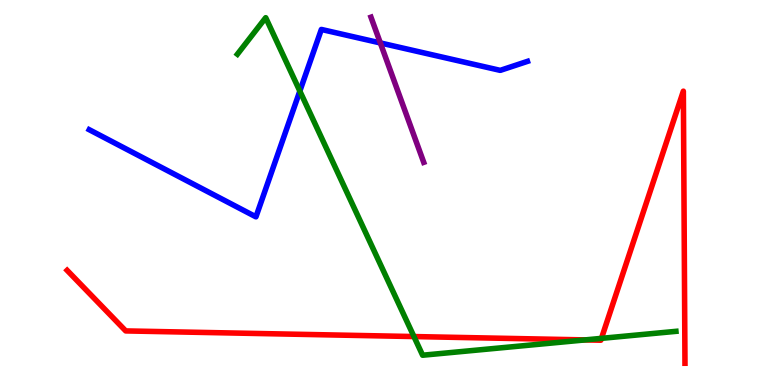[{'lines': ['blue', 'red'], 'intersections': []}, {'lines': ['green', 'red'], 'intersections': [{'x': 5.34, 'y': 1.26}, {'x': 7.55, 'y': 1.17}, {'x': 7.76, 'y': 1.21}]}, {'lines': ['purple', 'red'], 'intersections': []}, {'lines': ['blue', 'green'], 'intersections': [{'x': 3.87, 'y': 7.63}]}, {'lines': ['blue', 'purple'], 'intersections': [{'x': 4.91, 'y': 8.88}]}, {'lines': ['green', 'purple'], 'intersections': []}]